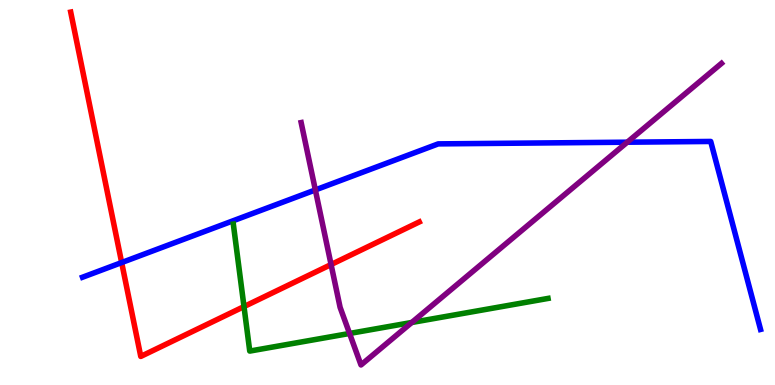[{'lines': ['blue', 'red'], 'intersections': [{'x': 1.57, 'y': 3.18}]}, {'lines': ['green', 'red'], 'intersections': [{'x': 3.15, 'y': 2.04}]}, {'lines': ['purple', 'red'], 'intersections': [{'x': 4.27, 'y': 3.13}]}, {'lines': ['blue', 'green'], 'intersections': []}, {'lines': ['blue', 'purple'], 'intersections': [{'x': 4.07, 'y': 5.07}, {'x': 8.09, 'y': 6.31}]}, {'lines': ['green', 'purple'], 'intersections': [{'x': 4.51, 'y': 1.34}, {'x': 5.31, 'y': 1.62}]}]